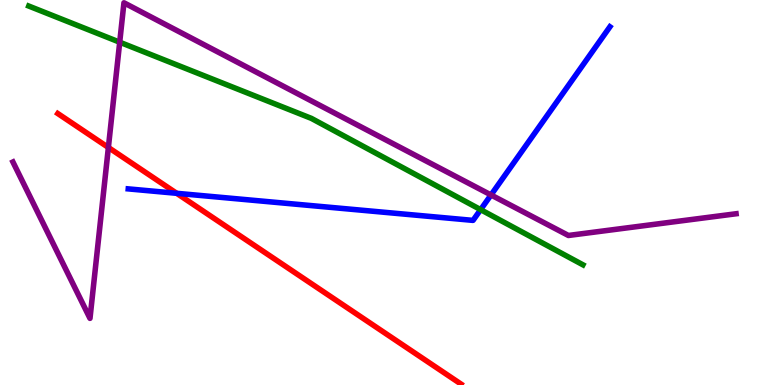[{'lines': ['blue', 'red'], 'intersections': [{'x': 2.28, 'y': 4.98}]}, {'lines': ['green', 'red'], 'intersections': []}, {'lines': ['purple', 'red'], 'intersections': [{'x': 1.4, 'y': 6.17}]}, {'lines': ['blue', 'green'], 'intersections': [{'x': 6.2, 'y': 4.55}]}, {'lines': ['blue', 'purple'], 'intersections': [{'x': 6.34, 'y': 4.94}]}, {'lines': ['green', 'purple'], 'intersections': [{'x': 1.54, 'y': 8.9}]}]